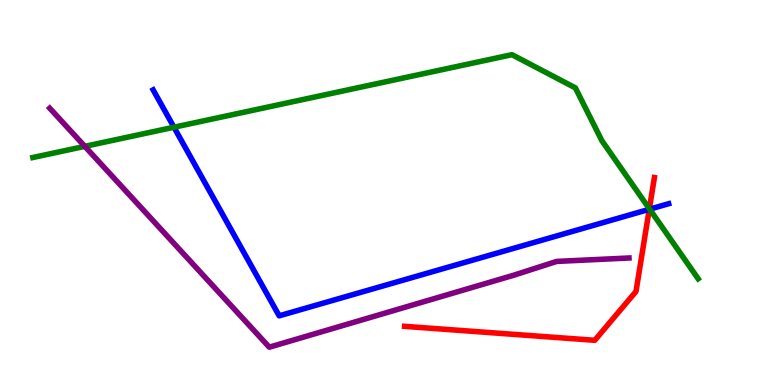[{'lines': ['blue', 'red'], 'intersections': [{'x': 8.38, 'y': 4.56}]}, {'lines': ['green', 'red'], 'intersections': [{'x': 8.38, 'y': 4.58}]}, {'lines': ['purple', 'red'], 'intersections': []}, {'lines': ['blue', 'green'], 'intersections': [{'x': 2.24, 'y': 6.7}, {'x': 8.38, 'y': 4.57}]}, {'lines': ['blue', 'purple'], 'intersections': []}, {'lines': ['green', 'purple'], 'intersections': [{'x': 1.09, 'y': 6.2}]}]